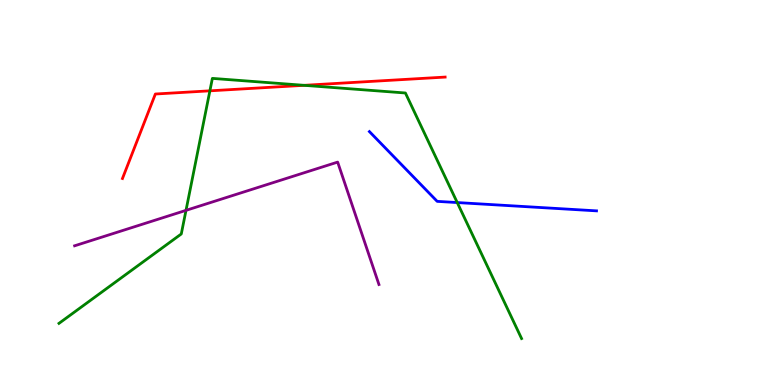[{'lines': ['blue', 'red'], 'intersections': []}, {'lines': ['green', 'red'], 'intersections': [{'x': 2.71, 'y': 7.64}, {'x': 3.92, 'y': 7.78}]}, {'lines': ['purple', 'red'], 'intersections': []}, {'lines': ['blue', 'green'], 'intersections': [{'x': 5.9, 'y': 4.74}]}, {'lines': ['blue', 'purple'], 'intersections': []}, {'lines': ['green', 'purple'], 'intersections': [{'x': 2.4, 'y': 4.54}]}]